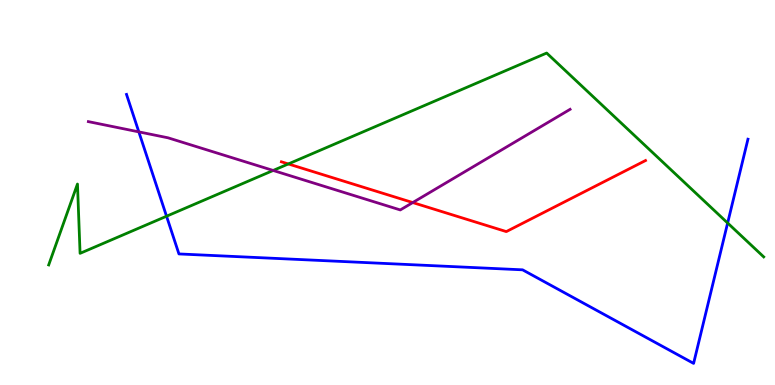[{'lines': ['blue', 'red'], 'intersections': []}, {'lines': ['green', 'red'], 'intersections': [{'x': 3.72, 'y': 5.74}]}, {'lines': ['purple', 'red'], 'intersections': [{'x': 5.33, 'y': 4.74}]}, {'lines': ['blue', 'green'], 'intersections': [{'x': 2.15, 'y': 4.38}, {'x': 9.39, 'y': 4.21}]}, {'lines': ['blue', 'purple'], 'intersections': [{'x': 1.79, 'y': 6.57}]}, {'lines': ['green', 'purple'], 'intersections': [{'x': 3.52, 'y': 5.57}]}]